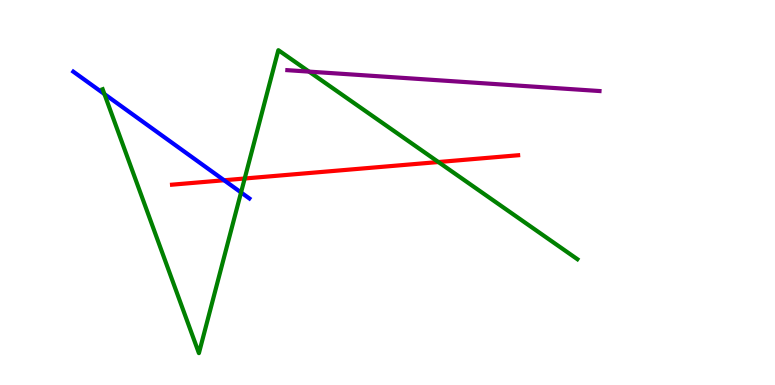[{'lines': ['blue', 'red'], 'intersections': [{'x': 2.89, 'y': 5.32}]}, {'lines': ['green', 'red'], 'intersections': [{'x': 3.16, 'y': 5.36}, {'x': 5.66, 'y': 5.79}]}, {'lines': ['purple', 'red'], 'intersections': []}, {'lines': ['blue', 'green'], 'intersections': [{'x': 1.35, 'y': 7.56}, {'x': 3.11, 'y': 5.0}]}, {'lines': ['blue', 'purple'], 'intersections': []}, {'lines': ['green', 'purple'], 'intersections': [{'x': 3.99, 'y': 8.14}]}]